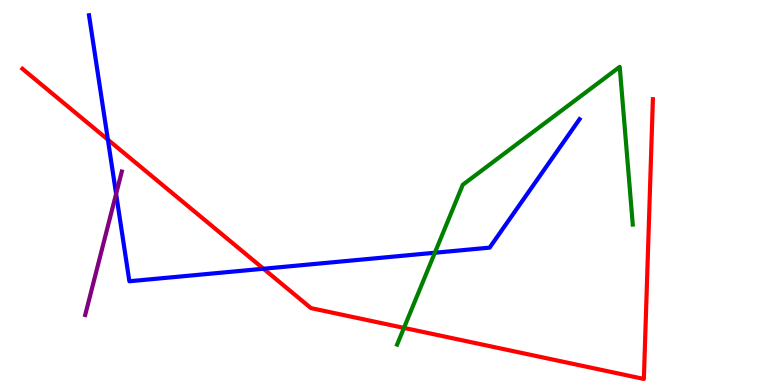[{'lines': ['blue', 'red'], 'intersections': [{'x': 1.39, 'y': 6.37}, {'x': 3.4, 'y': 3.02}]}, {'lines': ['green', 'red'], 'intersections': [{'x': 5.21, 'y': 1.48}]}, {'lines': ['purple', 'red'], 'intersections': []}, {'lines': ['blue', 'green'], 'intersections': [{'x': 5.61, 'y': 3.44}]}, {'lines': ['blue', 'purple'], 'intersections': [{'x': 1.5, 'y': 4.96}]}, {'lines': ['green', 'purple'], 'intersections': []}]